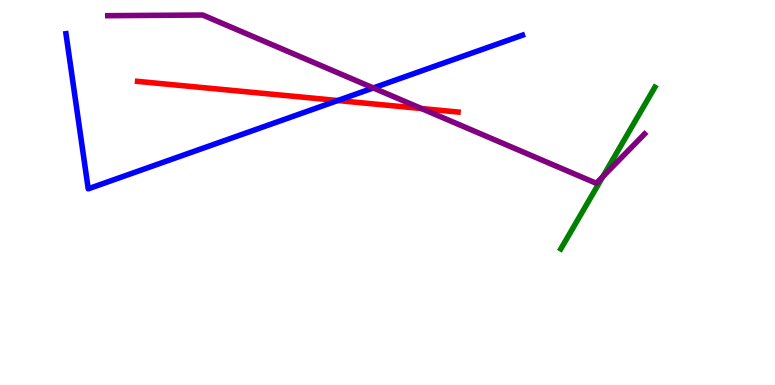[{'lines': ['blue', 'red'], 'intersections': [{'x': 4.36, 'y': 7.39}]}, {'lines': ['green', 'red'], 'intersections': []}, {'lines': ['purple', 'red'], 'intersections': [{'x': 5.44, 'y': 7.18}]}, {'lines': ['blue', 'green'], 'intersections': []}, {'lines': ['blue', 'purple'], 'intersections': [{'x': 4.82, 'y': 7.72}]}, {'lines': ['green', 'purple'], 'intersections': [{'x': 7.78, 'y': 5.42}]}]